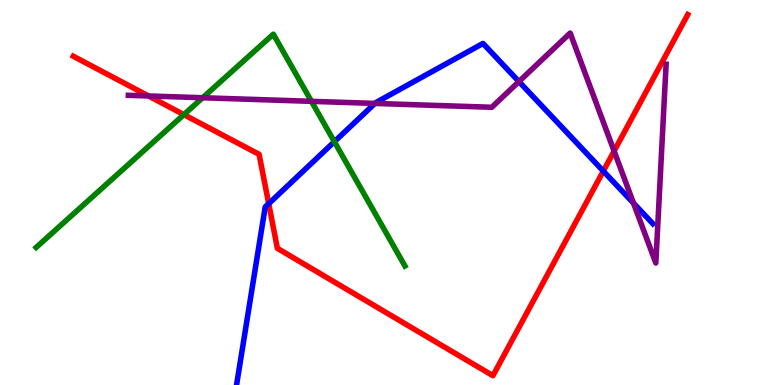[{'lines': ['blue', 'red'], 'intersections': [{'x': 3.47, 'y': 4.71}, {'x': 7.78, 'y': 5.56}]}, {'lines': ['green', 'red'], 'intersections': [{'x': 2.37, 'y': 7.02}]}, {'lines': ['purple', 'red'], 'intersections': [{'x': 1.92, 'y': 7.51}, {'x': 7.92, 'y': 6.08}]}, {'lines': ['blue', 'green'], 'intersections': [{'x': 4.31, 'y': 6.32}]}, {'lines': ['blue', 'purple'], 'intersections': [{'x': 4.84, 'y': 7.31}, {'x': 6.7, 'y': 7.88}, {'x': 8.17, 'y': 4.72}]}, {'lines': ['green', 'purple'], 'intersections': [{'x': 2.61, 'y': 7.46}, {'x': 4.02, 'y': 7.37}]}]